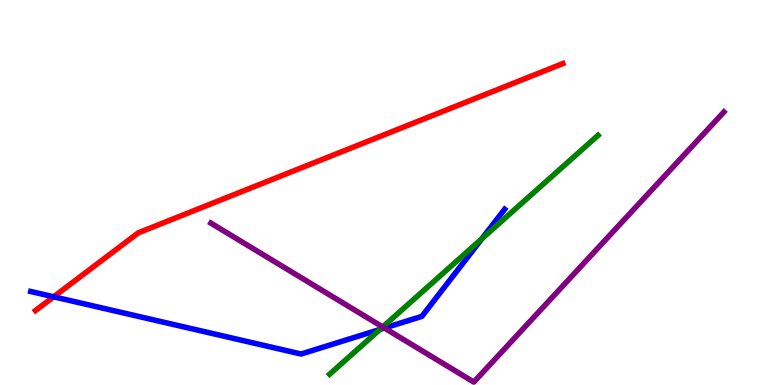[{'lines': ['blue', 'red'], 'intersections': [{'x': 0.693, 'y': 2.29}]}, {'lines': ['green', 'red'], 'intersections': []}, {'lines': ['purple', 'red'], 'intersections': []}, {'lines': ['blue', 'green'], 'intersections': [{'x': 4.9, 'y': 1.44}, {'x': 6.22, 'y': 3.8}]}, {'lines': ['blue', 'purple'], 'intersections': [{'x': 4.96, 'y': 1.48}]}, {'lines': ['green', 'purple'], 'intersections': [{'x': 4.94, 'y': 1.51}]}]